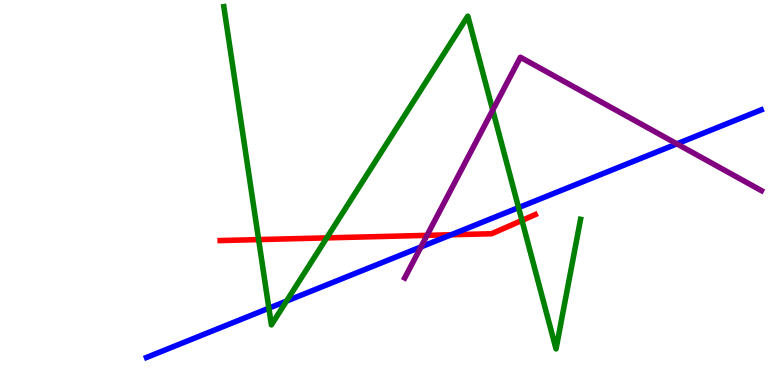[{'lines': ['blue', 'red'], 'intersections': [{'x': 5.82, 'y': 3.9}]}, {'lines': ['green', 'red'], 'intersections': [{'x': 3.34, 'y': 3.78}, {'x': 4.22, 'y': 3.82}, {'x': 6.74, 'y': 4.27}]}, {'lines': ['purple', 'red'], 'intersections': [{'x': 5.51, 'y': 3.89}]}, {'lines': ['blue', 'green'], 'intersections': [{'x': 3.47, 'y': 2.0}, {'x': 3.7, 'y': 2.18}, {'x': 6.69, 'y': 4.61}]}, {'lines': ['blue', 'purple'], 'intersections': [{'x': 5.43, 'y': 3.59}, {'x': 8.73, 'y': 6.26}]}, {'lines': ['green', 'purple'], 'intersections': [{'x': 6.36, 'y': 7.14}]}]